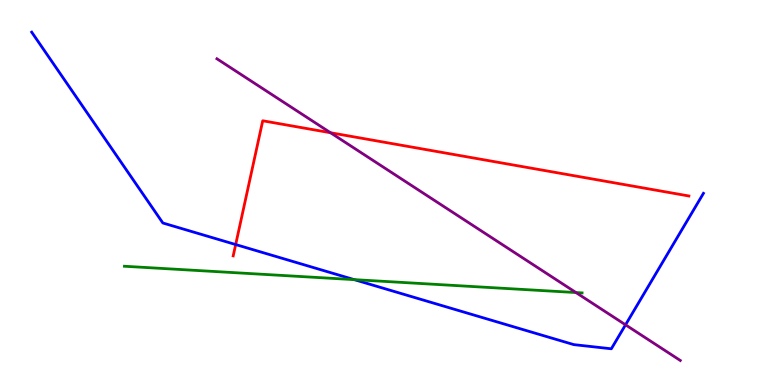[{'lines': ['blue', 'red'], 'intersections': [{'x': 3.04, 'y': 3.65}]}, {'lines': ['green', 'red'], 'intersections': []}, {'lines': ['purple', 'red'], 'intersections': [{'x': 4.26, 'y': 6.55}]}, {'lines': ['blue', 'green'], 'intersections': [{'x': 4.57, 'y': 2.74}]}, {'lines': ['blue', 'purple'], 'intersections': [{'x': 8.07, 'y': 1.56}]}, {'lines': ['green', 'purple'], 'intersections': [{'x': 7.43, 'y': 2.4}]}]